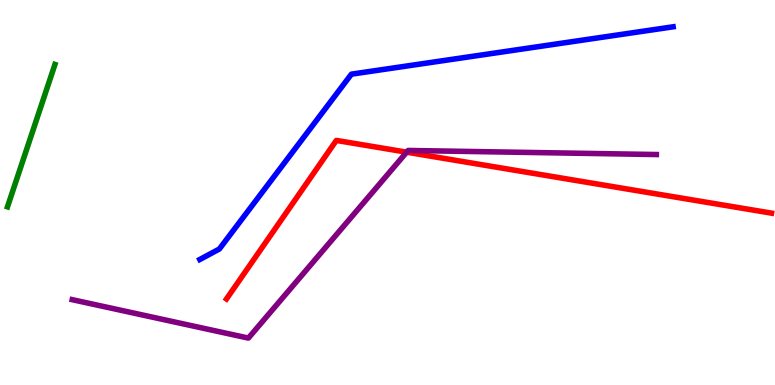[{'lines': ['blue', 'red'], 'intersections': []}, {'lines': ['green', 'red'], 'intersections': []}, {'lines': ['purple', 'red'], 'intersections': [{'x': 5.25, 'y': 6.05}]}, {'lines': ['blue', 'green'], 'intersections': []}, {'lines': ['blue', 'purple'], 'intersections': []}, {'lines': ['green', 'purple'], 'intersections': []}]